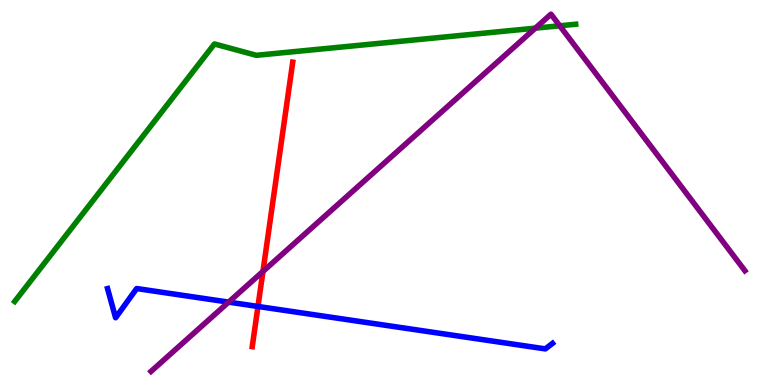[{'lines': ['blue', 'red'], 'intersections': [{'x': 3.33, 'y': 2.04}]}, {'lines': ['green', 'red'], 'intersections': []}, {'lines': ['purple', 'red'], 'intersections': [{'x': 3.39, 'y': 2.95}]}, {'lines': ['blue', 'green'], 'intersections': []}, {'lines': ['blue', 'purple'], 'intersections': [{'x': 2.95, 'y': 2.15}]}, {'lines': ['green', 'purple'], 'intersections': [{'x': 6.91, 'y': 9.27}, {'x': 7.22, 'y': 9.33}]}]